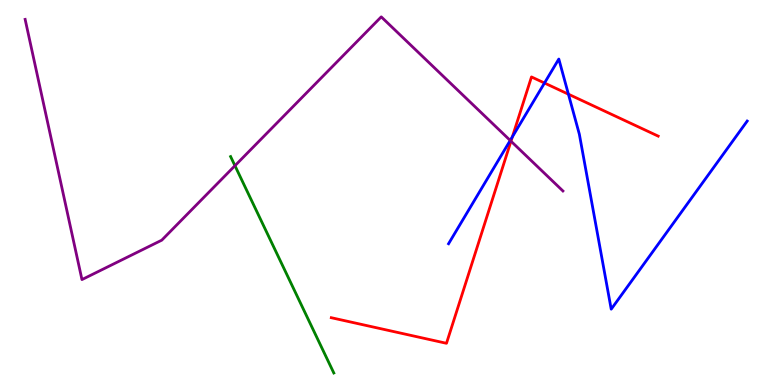[{'lines': ['blue', 'red'], 'intersections': [{'x': 6.61, 'y': 6.45}, {'x': 7.03, 'y': 7.84}, {'x': 7.33, 'y': 7.55}]}, {'lines': ['green', 'red'], 'intersections': []}, {'lines': ['purple', 'red'], 'intersections': [{'x': 6.59, 'y': 6.33}]}, {'lines': ['blue', 'green'], 'intersections': []}, {'lines': ['blue', 'purple'], 'intersections': [{'x': 6.58, 'y': 6.35}]}, {'lines': ['green', 'purple'], 'intersections': [{'x': 3.03, 'y': 5.7}]}]